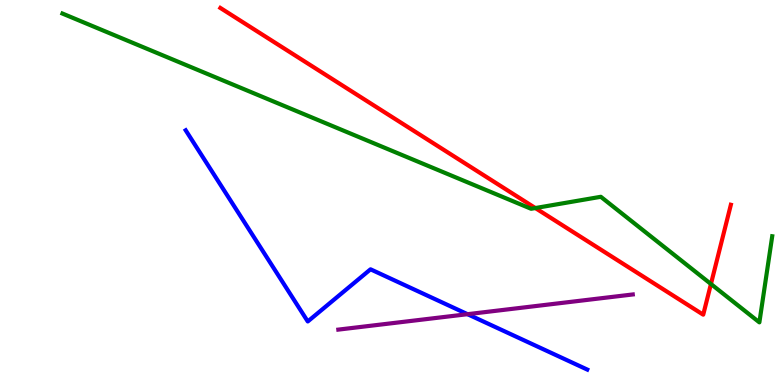[{'lines': ['blue', 'red'], 'intersections': []}, {'lines': ['green', 'red'], 'intersections': [{'x': 6.91, 'y': 4.6}, {'x': 9.17, 'y': 2.62}]}, {'lines': ['purple', 'red'], 'intersections': []}, {'lines': ['blue', 'green'], 'intersections': []}, {'lines': ['blue', 'purple'], 'intersections': [{'x': 6.03, 'y': 1.84}]}, {'lines': ['green', 'purple'], 'intersections': []}]